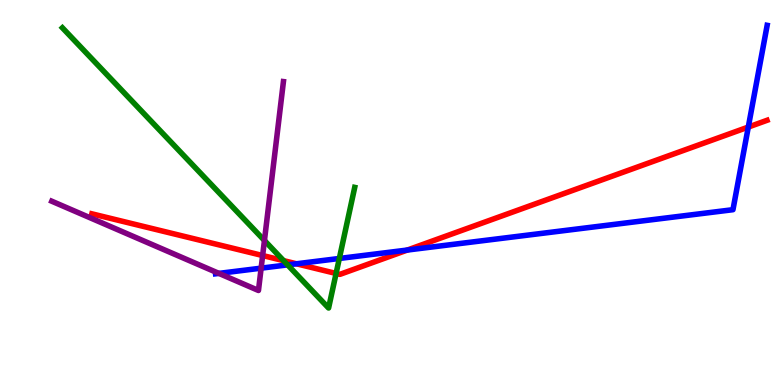[{'lines': ['blue', 'red'], 'intersections': [{'x': 3.83, 'y': 3.15}, {'x': 5.26, 'y': 3.51}, {'x': 9.66, 'y': 6.7}]}, {'lines': ['green', 'red'], 'intersections': [{'x': 3.66, 'y': 3.23}, {'x': 4.34, 'y': 2.9}]}, {'lines': ['purple', 'red'], 'intersections': [{'x': 3.39, 'y': 3.36}]}, {'lines': ['blue', 'green'], 'intersections': [{'x': 3.71, 'y': 3.12}, {'x': 4.38, 'y': 3.29}]}, {'lines': ['blue', 'purple'], 'intersections': [{'x': 2.82, 'y': 2.9}, {'x': 3.37, 'y': 3.03}]}, {'lines': ['green', 'purple'], 'intersections': [{'x': 3.41, 'y': 3.75}]}]